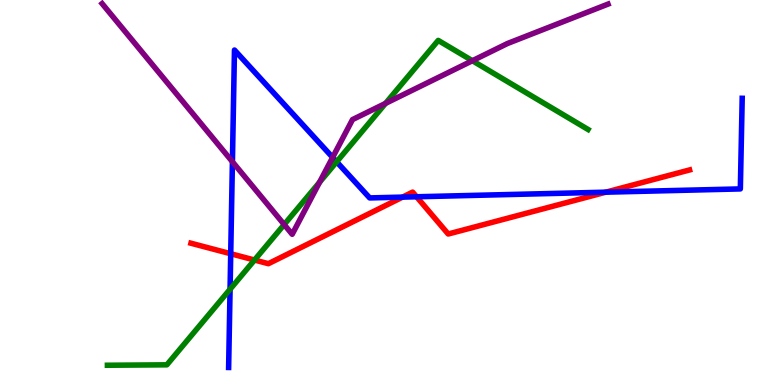[{'lines': ['blue', 'red'], 'intersections': [{'x': 2.98, 'y': 3.41}, {'x': 5.19, 'y': 4.88}, {'x': 5.38, 'y': 4.89}, {'x': 7.82, 'y': 5.01}]}, {'lines': ['green', 'red'], 'intersections': [{'x': 3.28, 'y': 3.25}]}, {'lines': ['purple', 'red'], 'intersections': []}, {'lines': ['blue', 'green'], 'intersections': [{'x': 2.97, 'y': 2.49}, {'x': 4.34, 'y': 5.8}]}, {'lines': ['blue', 'purple'], 'intersections': [{'x': 3.0, 'y': 5.8}, {'x': 4.29, 'y': 5.91}]}, {'lines': ['green', 'purple'], 'intersections': [{'x': 3.67, 'y': 4.17}, {'x': 4.12, 'y': 5.27}, {'x': 4.97, 'y': 7.32}, {'x': 6.1, 'y': 8.42}]}]